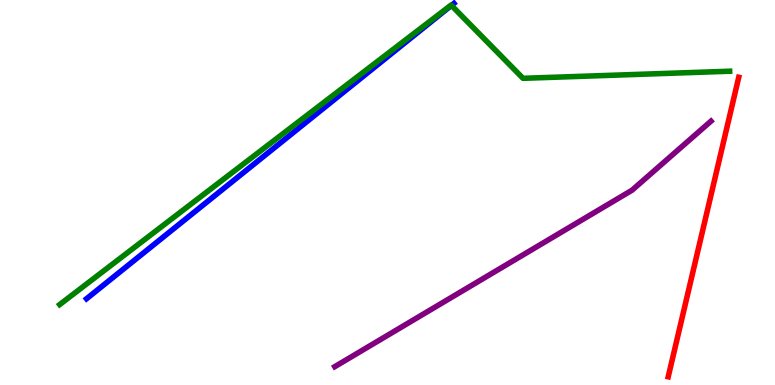[{'lines': ['blue', 'red'], 'intersections': []}, {'lines': ['green', 'red'], 'intersections': []}, {'lines': ['purple', 'red'], 'intersections': []}, {'lines': ['blue', 'green'], 'intersections': [{'x': 5.82, 'y': 9.86}]}, {'lines': ['blue', 'purple'], 'intersections': []}, {'lines': ['green', 'purple'], 'intersections': []}]